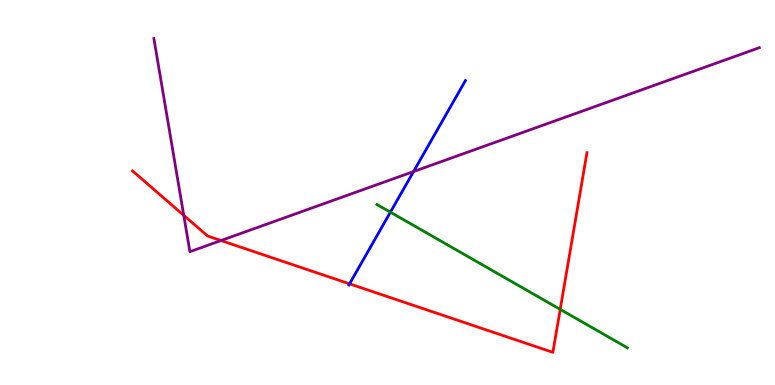[{'lines': ['blue', 'red'], 'intersections': [{'x': 4.51, 'y': 2.63}]}, {'lines': ['green', 'red'], 'intersections': [{'x': 7.23, 'y': 1.96}]}, {'lines': ['purple', 'red'], 'intersections': [{'x': 2.37, 'y': 4.41}, {'x': 2.85, 'y': 3.75}]}, {'lines': ['blue', 'green'], 'intersections': [{'x': 5.04, 'y': 4.49}]}, {'lines': ['blue', 'purple'], 'intersections': [{'x': 5.34, 'y': 5.54}]}, {'lines': ['green', 'purple'], 'intersections': []}]